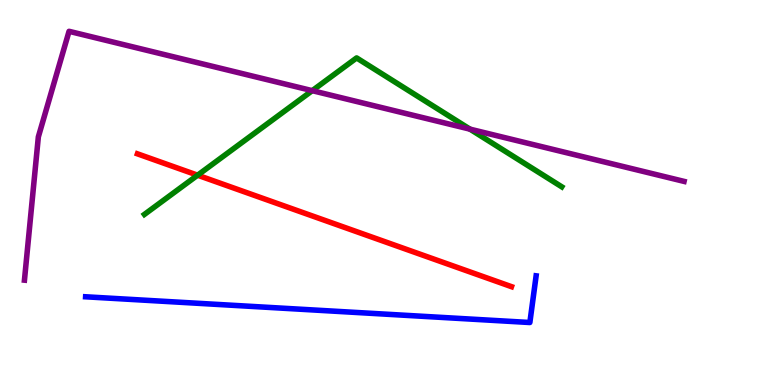[{'lines': ['blue', 'red'], 'intersections': []}, {'lines': ['green', 'red'], 'intersections': [{'x': 2.55, 'y': 5.45}]}, {'lines': ['purple', 'red'], 'intersections': []}, {'lines': ['blue', 'green'], 'intersections': []}, {'lines': ['blue', 'purple'], 'intersections': []}, {'lines': ['green', 'purple'], 'intersections': [{'x': 4.03, 'y': 7.65}, {'x': 6.06, 'y': 6.65}]}]